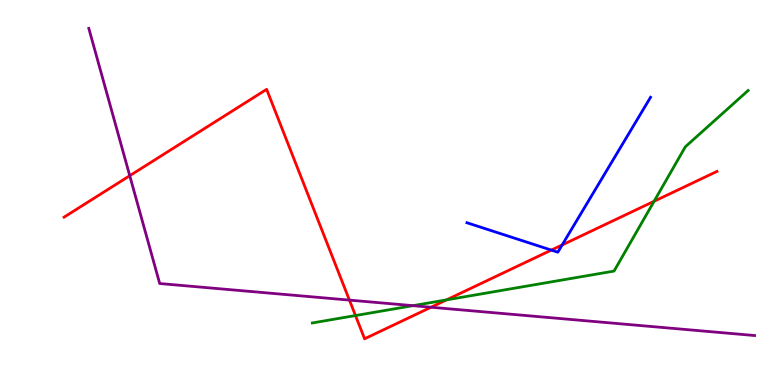[{'lines': ['blue', 'red'], 'intersections': [{'x': 7.11, 'y': 3.5}, {'x': 7.25, 'y': 3.64}]}, {'lines': ['green', 'red'], 'intersections': [{'x': 4.59, 'y': 1.8}, {'x': 5.76, 'y': 2.21}, {'x': 8.44, 'y': 4.77}]}, {'lines': ['purple', 'red'], 'intersections': [{'x': 1.67, 'y': 5.44}, {'x': 4.51, 'y': 2.2}, {'x': 5.56, 'y': 2.02}]}, {'lines': ['blue', 'green'], 'intersections': []}, {'lines': ['blue', 'purple'], 'intersections': []}, {'lines': ['green', 'purple'], 'intersections': [{'x': 5.33, 'y': 2.06}]}]